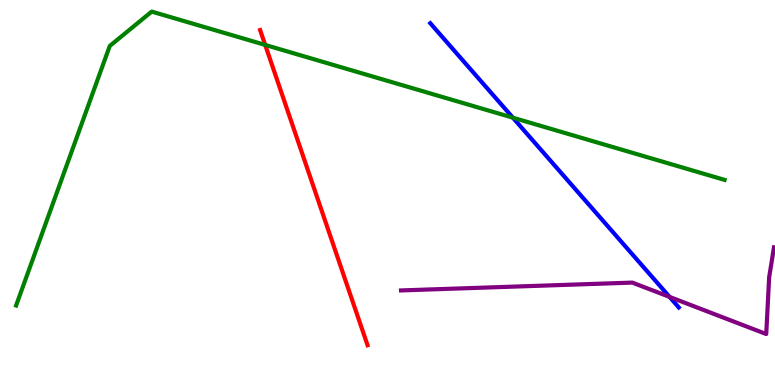[{'lines': ['blue', 'red'], 'intersections': []}, {'lines': ['green', 'red'], 'intersections': [{'x': 3.42, 'y': 8.83}]}, {'lines': ['purple', 'red'], 'intersections': []}, {'lines': ['blue', 'green'], 'intersections': [{'x': 6.62, 'y': 6.94}]}, {'lines': ['blue', 'purple'], 'intersections': [{'x': 8.64, 'y': 2.29}]}, {'lines': ['green', 'purple'], 'intersections': []}]